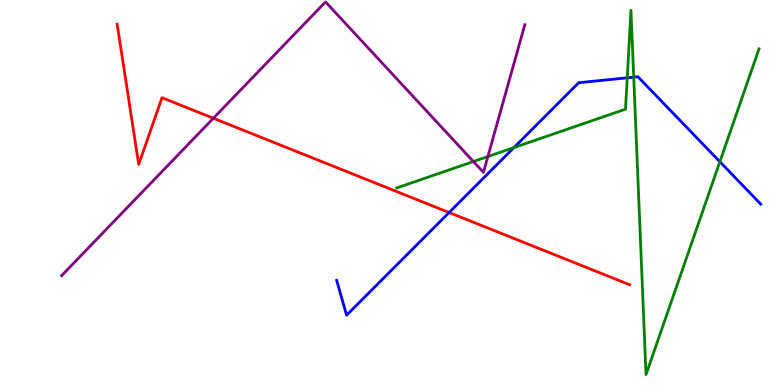[{'lines': ['blue', 'red'], 'intersections': [{'x': 5.79, 'y': 4.48}]}, {'lines': ['green', 'red'], 'intersections': []}, {'lines': ['purple', 'red'], 'intersections': [{'x': 2.75, 'y': 6.93}]}, {'lines': ['blue', 'green'], 'intersections': [{'x': 6.63, 'y': 6.17}, {'x': 8.09, 'y': 7.98}, {'x': 8.18, 'y': 8.0}, {'x': 9.29, 'y': 5.8}]}, {'lines': ['blue', 'purple'], 'intersections': []}, {'lines': ['green', 'purple'], 'intersections': [{'x': 6.11, 'y': 5.8}, {'x': 6.3, 'y': 5.93}]}]